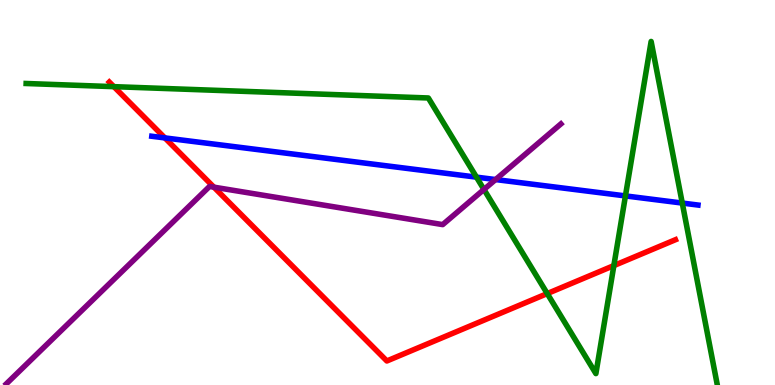[{'lines': ['blue', 'red'], 'intersections': [{'x': 2.13, 'y': 6.42}]}, {'lines': ['green', 'red'], 'intersections': [{'x': 1.47, 'y': 7.75}, {'x': 7.06, 'y': 2.37}, {'x': 7.92, 'y': 3.1}]}, {'lines': ['purple', 'red'], 'intersections': [{'x': 2.76, 'y': 5.14}]}, {'lines': ['blue', 'green'], 'intersections': [{'x': 6.15, 'y': 5.4}, {'x': 8.07, 'y': 4.91}, {'x': 8.8, 'y': 4.73}]}, {'lines': ['blue', 'purple'], 'intersections': [{'x': 6.39, 'y': 5.34}]}, {'lines': ['green', 'purple'], 'intersections': [{'x': 6.24, 'y': 5.08}]}]